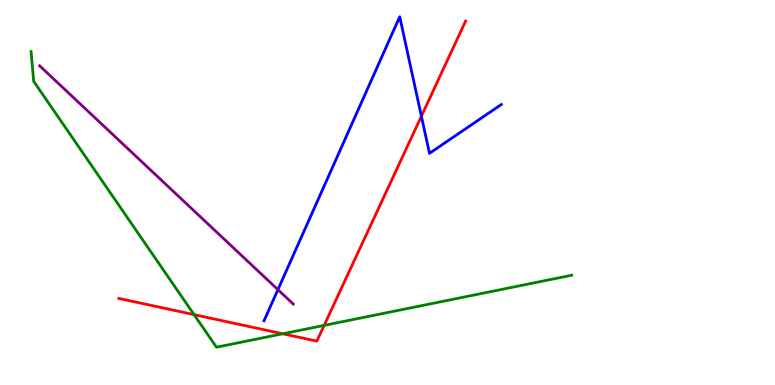[{'lines': ['blue', 'red'], 'intersections': [{'x': 5.44, 'y': 6.98}]}, {'lines': ['green', 'red'], 'intersections': [{'x': 2.5, 'y': 1.83}, {'x': 3.65, 'y': 1.33}, {'x': 4.18, 'y': 1.55}]}, {'lines': ['purple', 'red'], 'intersections': []}, {'lines': ['blue', 'green'], 'intersections': []}, {'lines': ['blue', 'purple'], 'intersections': [{'x': 3.59, 'y': 2.48}]}, {'lines': ['green', 'purple'], 'intersections': []}]